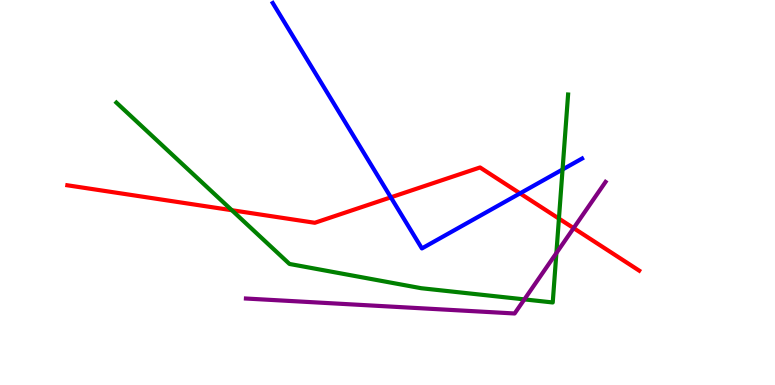[{'lines': ['blue', 'red'], 'intersections': [{'x': 5.04, 'y': 4.87}, {'x': 6.71, 'y': 4.98}]}, {'lines': ['green', 'red'], 'intersections': [{'x': 2.99, 'y': 4.54}, {'x': 7.21, 'y': 4.32}]}, {'lines': ['purple', 'red'], 'intersections': [{'x': 7.4, 'y': 4.07}]}, {'lines': ['blue', 'green'], 'intersections': [{'x': 7.26, 'y': 5.6}]}, {'lines': ['blue', 'purple'], 'intersections': []}, {'lines': ['green', 'purple'], 'intersections': [{'x': 6.77, 'y': 2.22}, {'x': 7.18, 'y': 3.43}]}]